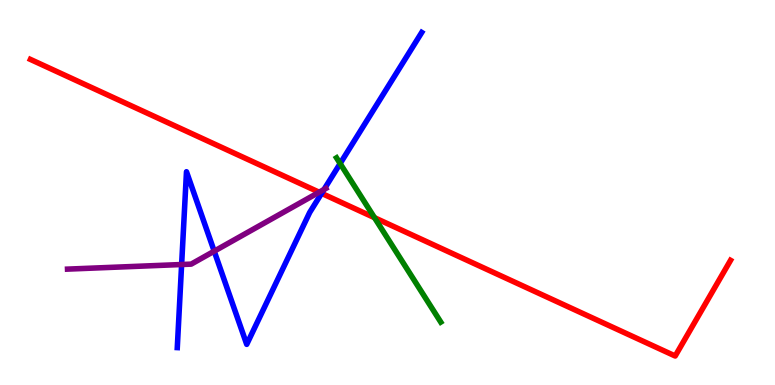[{'lines': ['blue', 'red'], 'intersections': [{'x': 4.15, 'y': 4.98}]}, {'lines': ['green', 'red'], 'intersections': [{'x': 4.83, 'y': 4.35}]}, {'lines': ['purple', 'red'], 'intersections': [{'x': 4.12, 'y': 5.01}]}, {'lines': ['blue', 'green'], 'intersections': [{'x': 4.39, 'y': 5.75}]}, {'lines': ['blue', 'purple'], 'intersections': [{'x': 2.34, 'y': 3.13}, {'x': 2.76, 'y': 3.48}, {'x': 4.18, 'y': 5.08}]}, {'lines': ['green', 'purple'], 'intersections': []}]